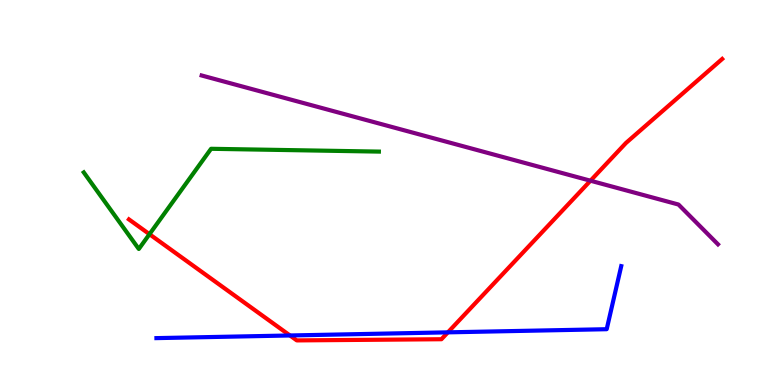[{'lines': ['blue', 'red'], 'intersections': [{'x': 3.74, 'y': 1.29}, {'x': 5.78, 'y': 1.37}]}, {'lines': ['green', 'red'], 'intersections': [{'x': 1.93, 'y': 3.92}]}, {'lines': ['purple', 'red'], 'intersections': [{'x': 7.62, 'y': 5.31}]}, {'lines': ['blue', 'green'], 'intersections': []}, {'lines': ['blue', 'purple'], 'intersections': []}, {'lines': ['green', 'purple'], 'intersections': []}]